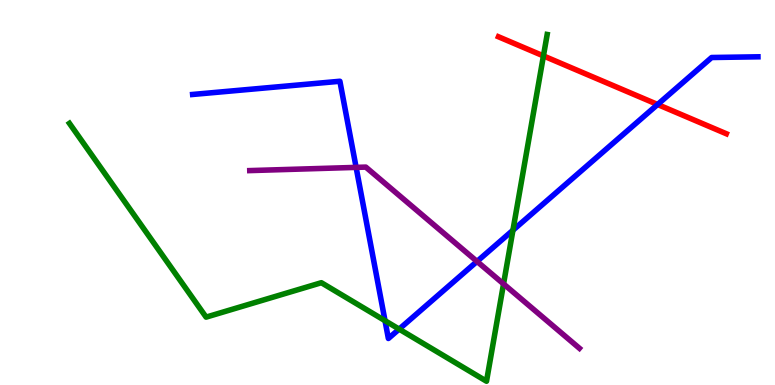[{'lines': ['blue', 'red'], 'intersections': [{'x': 8.49, 'y': 7.29}]}, {'lines': ['green', 'red'], 'intersections': [{'x': 7.01, 'y': 8.55}]}, {'lines': ['purple', 'red'], 'intersections': []}, {'lines': ['blue', 'green'], 'intersections': [{'x': 4.97, 'y': 1.67}, {'x': 5.15, 'y': 1.45}, {'x': 6.62, 'y': 4.02}]}, {'lines': ['blue', 'purple'], 'intersections': [{'x': 4.6, 'y': 5.65}, {'x': 6.16, 'y': 3.21}]}, {'lines': ['green', 'purple'], 'intersections': [{'x': 6.5, 'y': 2.63}]}]